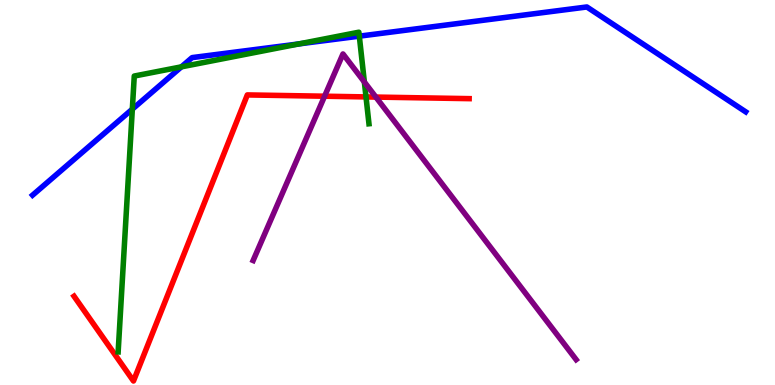[{'lines': ['blue', 'red'], 'intersections': []}, {'lines': ['green', 'red'], 'intersections': [{'x': 4.72, 'y': 7.48}]}, {'lines': ['purple', 'red'], 'intersections': [{'x': 4.19, 'y': 7.5}, {'x': 4.85, 'y': 7.48}]}, {'lines': ['blue', 'green'], 'intersections': [{'x': 1.71, 'y': 7.16}, {'x': 2.34, 'y': 8.26}, {'x': 3.86, 'y': 8.86}, {'x': 4.64, 'y': 9.06}]}, {'lines': ['blue', 'purple'], 'intersections': []}, {'lines': ['green', 'purple'], 'intersections': [{'x': 4.7, 'y': 7.87}]}]